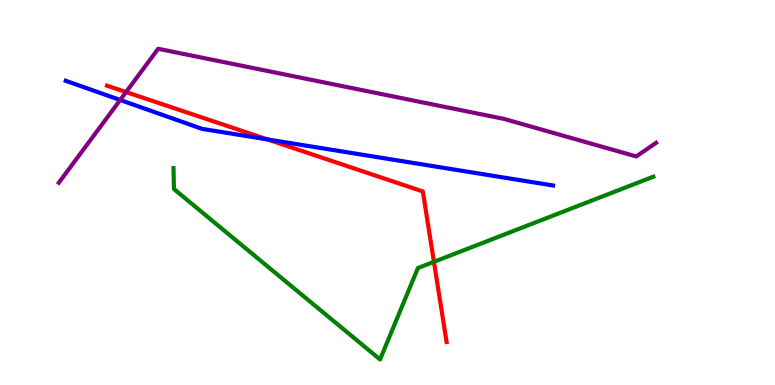[{'lines': ['blue', 'red'], 'intersections': [{'x': 3.45, 'y': 6.38}]}, {'lines': ['green', 'red'], 'intersections': [{'x': 5.6, 'y': 3.2}]}, {'lines': ['purple', 'red'], 'intersections': [{'x': 1.63, 'y': 7.61}]}, {'lines': ['blue', 'green'], 'intersections': []}, {'lines': ['blue', 'purple'], 'intersections': [{'x': 1.55, 'y': 7.4}]}, {'lines': ['green', 'purple'], 'intersections': []}]